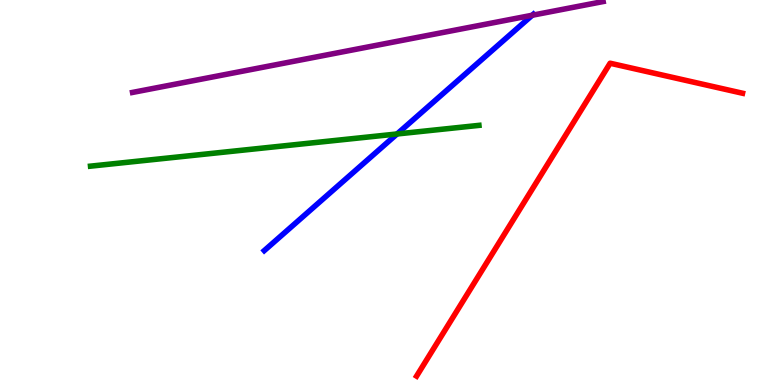[{'lines': ['blue', 'red'], 'intersections': []}, {'lines': ['green', 'red'], 'intersections': []}, {'lines': ['purple', 'red'], 'intersections': []}, {'lines': ['blue', 'green'], 'intersections': [{'x': 5.12, 'y': 6.52}]}, {'lines': ['blue', 'purple'], 'intersections': [{'x': 6.87, 'y': 9.6}]}, {'lines': ['green', 'purple'], 'intersections': []}]